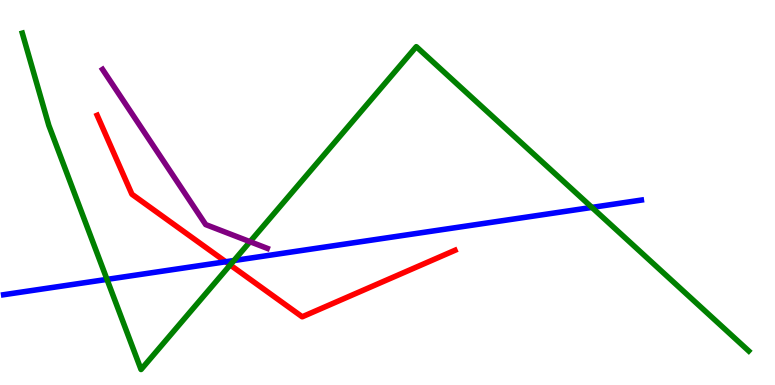[{'lines': ['blue', 'red'], 'intersections': [{'x': 2.91, 'y': 3.2}]}, {'lines': ['green', 'red'], 'intersections': [{'x': 2.97, 'y': 3.12}]}, {'lines': ['purple', 'red'], 'intersections': []}, {'lines': ['blue', 'green'], 'intersections': [{'x': 1.38, 'y': 2.74}, {'x': 3.02, 'y': 3.23}, {'x': 7.64, 'y': 4.61}]}, {'lines': ['blue', 'purple'], 'intersections': []}, {'lines': ['green', 'purple'], 'intersections': [{'x': 3.23, 'y': 3.72}]}]